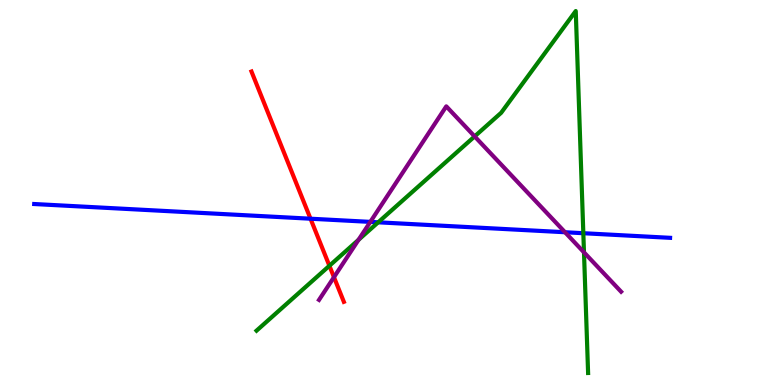[{'lines': ['blue', 'red'], 'intersections': [{'x': 4.01, 'y': 4.32}]}, {'lines': ['green', 'red'], 'intersections': [{'x': 4.25, 'y': 3.1}]}, {'lines': ['purple', 'red'], 'intersections': [{'x': 4.31, 'y': 2.8}]}, {'lines': ['blue', 'green'], 'intersections': [{'x': 4.88, 'y': 4.23}, {'x': 7.53, 'y': 3.94}]}, {'lines': ['blue', 'purple'], 'intersections': [{'x': 4.78, 'y': 4.24}, {'x': 7.29, 'y': 3.97}]}, {'lines': ['green', 'purple'], 'intersections': [{'x': 4.63, 'y': 3.77}, {'x': 6.12, 'y': 6.46}, {'x': 7.54, 'y': 3.45}]}]